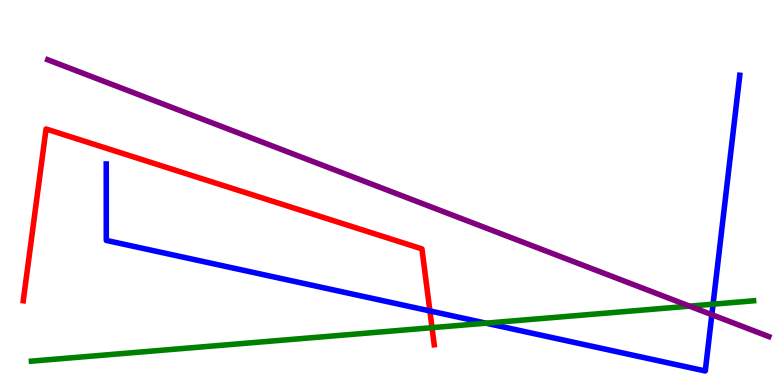[{'lines': ['blue', 'red'], 'intersections': [{'x': 5.55, 'y': 1.92}]}, {'lines': ['green', 'red'], 'intersections': [{'x': 5.57, 'y': 1.49}]}, {'lines': ['purple', 'red'], 'intersections': []}, {'lines': ['blue', 'green'], 'intersections': [{'x': 6.27, 'y': 1.61}, {'x': 9.2, 'y': 2.1}]}, {'lines': ['blue', 'purple'], 'intersections': [{'x': 9.19, 'y': 1.83}]}, {'lines': ['green', 'purple'], 'intersections': [{'x': 8.9, 'y': 2.05}]}]